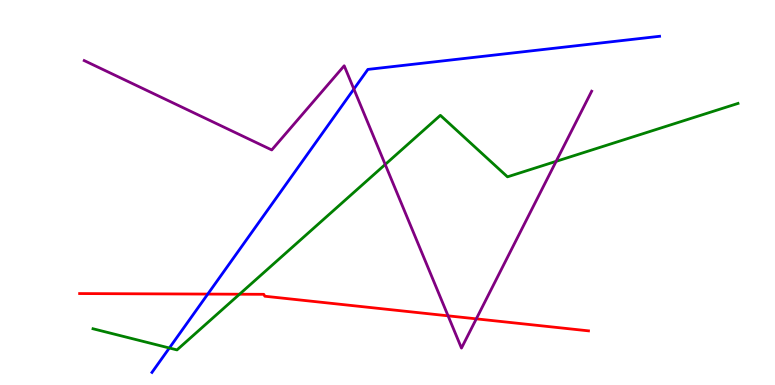[{'lines': ['blue', 'red'], 'intersections': [{'x': 2.68, 'y': 2.36}]}, {'lines': ['green', 'red'], 'intersections': [{'x': 3.09, 'y': 2.36}]}, {'lines': ['purple', 'red'], 'intersections': [{'x': 5.78, 'y': 1.8}, {'x': 6.15, 'y': 1.72}]}, {'lines': ['blue', 'green'], 'intersections': [{'x': 2.19, 'y': 0.961}]}, {'lines': ['blue', 'purple'], 'intersections': [{'x': 4.57, 'y': 7.69}]}, {'lines': ['green', 'purple'], 'intersections': [{'x': 4.97, 'y': 5.73}, {'x': 7.18, 'y': 5.81}]}]